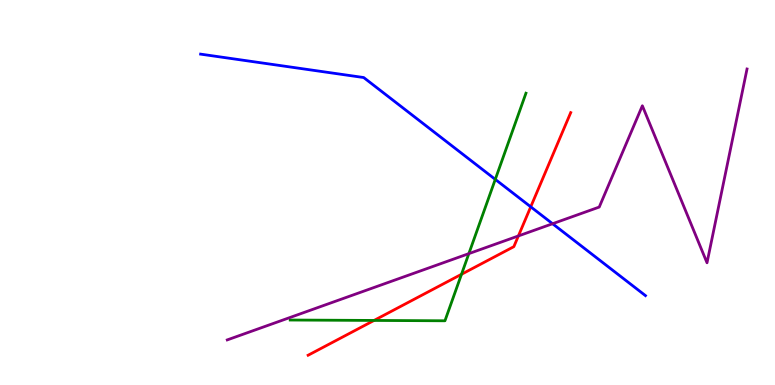[{'lines': ['blue', 'red'], 'intersections': [{'x': 6.85, 'y': 4.63}]}, {'lines': ['green', 'red'], 'intersections': [{'x': 4.83, 'y': 1.68}, {'x': 5.95, 'y': 2.88}]}, {'lines': ['purple', 'red'], 'intersections': [{'x': 6.69, 'y': 3.87}]}, {'lines': ['blue', 'green'], 'intersections': [{'x': 6.39, 'y': 5.34}]}, {'lines': ['blue', 'purple'], 'intersections': [{'x': 7.13, 'y': 4.19}]}, {'lines': ['green', 'purple'], 'intersections': [{'x': 6.05, 'y': 3.41}]}]